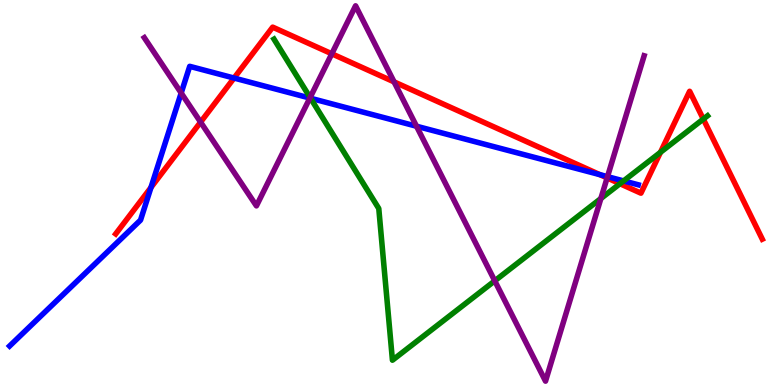[{'lines': ['blue', 'red'], 'intersections': [{'x': 1.95, 'y': 5.13}, {'x': 3.02, 'y': 7.97}, {'x': 7.74, 'y': 5.46}]}, {'lines': ['green', 'red'], 'intersections': [{'x': 8.0, 'y': 5.23}, {'x': 8.52, 'y': 6.04}, {'x': 9.07, 'y': 6.91}]}, {'lines': ['purple', 'red'], 'intersections': [{'x': 2.59, 'y': 6.83}, {'x': 4.28, 'y': 8.6}, {'x': 5.08, 'y': 7.87}, {'x': 7.83, 'y': 5.38}]}, {'lines': ['blue', 'green'], 'intersections': [{'x': 4.01, 'y': 7.45}, {'x': 8.05, 'y': 5.3}]}, {'lines': ['blue', 'purple'], 'intersections': [{'x': 2.34, 'y': 7.58}, {'x': 4.0, 'y': 7.45}, {'x': 5.37, 'y': 6.72}, {'x': 7.84, 'y': 5.41}]}, {'lines': ['green', 'purple'], 'intersections': [{'x': 4.0, 'y': 7.47}, {'x': 6.38, 'y': 2.71}, {'x': 7.75, 'y': 4.84}]}]